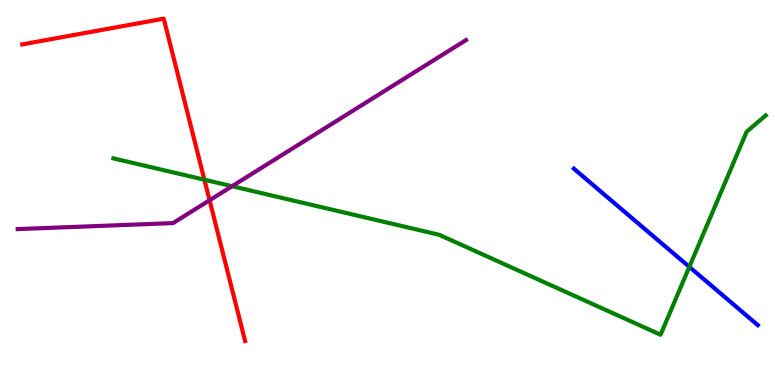[{'lines': ['blue', 'red'], 'intersections': []}, {'lines': ['green', 'red'], 'intersections': [{'x': 2.64, 'y': 5.33}]}, {'lines': ['purple', 'red'], 'intersections': [{'x': 2.7, 'y': 4.8}]}, {'lines': ['blue', 'green'], 'intersections': [{'x': 8.89, 'y': 3.07}]}, {'lines': ['blue', 'purple'], 'intersections': []}, {'lines': ['green', 'purple'], 'intersections': [{'x': 2.99, 'y': 5.16}]}]